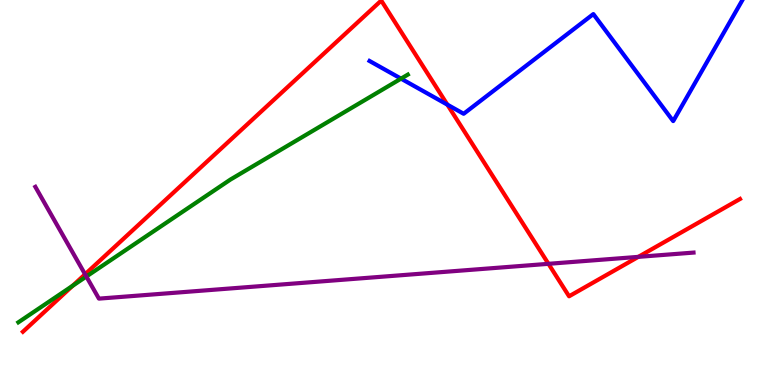[{'lines': ['blue', 'red'], 'intersections': [{'x': 5.77, 'y': 7.28}]}, {'lines': ['green', 'red'], 'intersections': [{'x': 0.938, 'y': 2.58}]}, {'lines': ['purple', 'red'], 'intersections': [{'x': 1.1, 'y': 2.88}, {'x': 7.08, 'y': 3.15}, {'x': 8.24, 'y': 3.33}]}, {'lines': ['blue', 'green'], 'intersections': [{'x': 5.17, 'y': 7.96}]}, {'lines': ['blue', 'purple'], 'intersections': []}, {'lines': ['green', 'purple'], 'intersections': [{'x': 1.11, 'y': 2.82}]}]